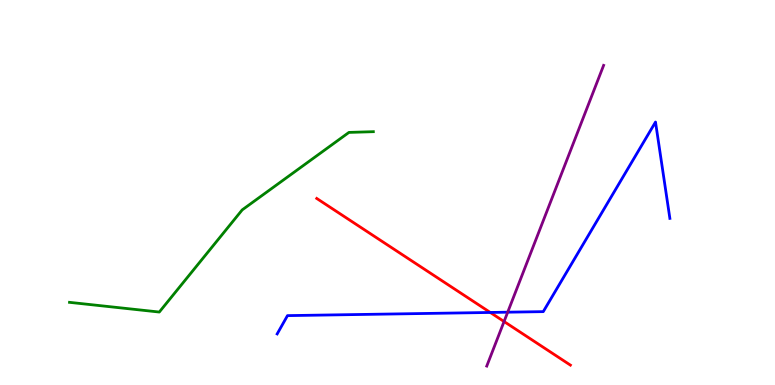[{'lines': ['blue', 'red'], 'intersections': [{'x': 6.33, 'y': 1.88}]}, {'lines': ['green', 'red'], 'intersections': []}, {'lines': ['purple', 'red'], 'intersections': [{'x': 6.5, 'y': 1.65}]}, {'lines': ['blue', 'green'], 'intersections': []}, {'lines': ['blue', 'purple'], 'intersections': [{'x': 6.55, 'y': 1.89}]}, {'lines': ['green', 'purple'], 'intersections': []}]